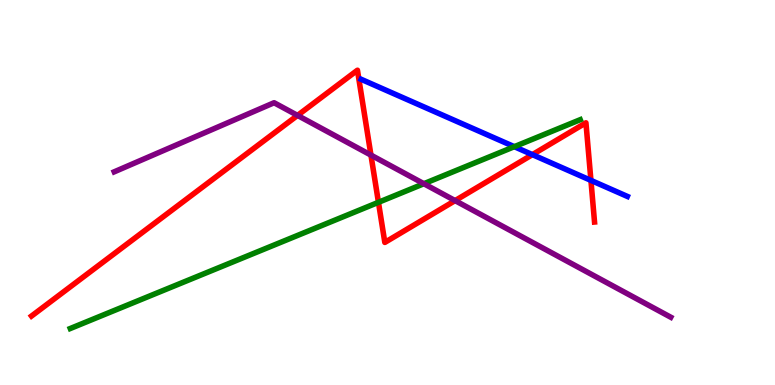[{'lines': ['blue', 'red'], 'intersections': [{'x': 6.87, 'y': 5.98}, {'x': 7.62, 'y': 5.31}]}, {'lines': ['green', 'red'], 'intersections': [{'x': 4.88, 'y': 4.75}]}, {'lines': ['purple', 'red'], 'intersections': [{'x': 3.84, 'y': 7.0}, {'x': 4.79, 'y': 5.97}, {'x': 5.87, 'y': 4.79}]}, {'lines': ['blue', 'green'], 'intersections': [{'x': 6.64, 'y': 6.19}]}, {'lines': ['blue', 'purple'], 'intersections': []}, {'lines': ['green', 'purple'], 'intersections': [{'x': 5.47, 'y': 5.23}]}]